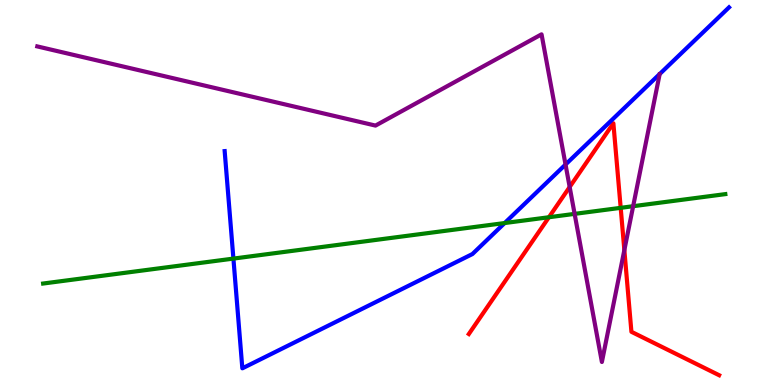[{'lines': ['blue', 'red'], 'intersections': []}, {'lines': ['green', 'red'], 'intersections': [{'x': 7.08, 'y': 4.36}, {'x': 8.01, 'y': 4.6}]}, {'lines': ['purple', 'red'], 'intersections': [{'x': 7.35, 'y': 5.14}, {'x': 8.06, 'y': 3.5}]}, {'lines': ['blue', 'green'], 'intersections': [{'x': 3.01, 'y': 3.28}, {'x': 6.51, 'y': 4.21}]}, {'lines': ['blue', 'purple'], 'intersections': [{'x': 7.3, 'y': 5.73}]}, {'lines': ['green', 'purple'], 'intersections': [{'x': 7.41, 'y': 4.44}, {'x': 8.17, 'y': 4.64}]}]